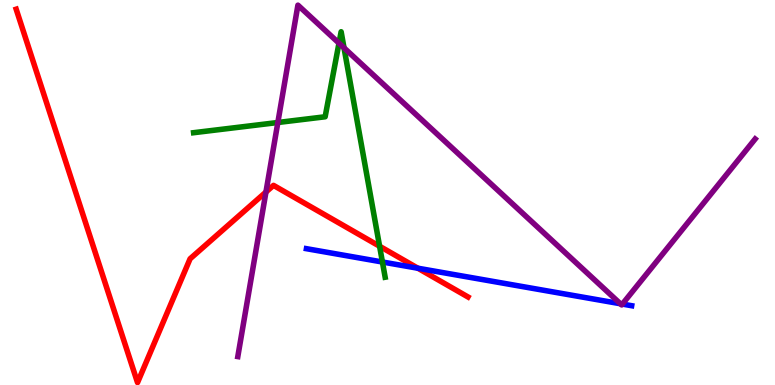[{'lines': ['blue', 'red'], 'intersections': [{'x': 5.39, 'y': 3.03}]}, {'lines': ['green', 'red'], 'intersections': [{'x': 4.9, 'y': 3.6}]}, {'lines': ['purple', 'red'], 'intersections': [{'x': 3.43, 'y': 5.01}]}, {'lines': ['blue', 'green'], 'intersections': [{'x': 4.93, 'y': 3.19}]}, {'lines': ['blue', 'purple'], 'intersections': [{'x': 8.0, 'y': 2.11}, {'x': 8.03, 'y': 2.1}]}, {'lines': ['green', 'purple'], 'intersections': [{'x': 3.59, 'y': 6.82}, {'x': 4.37, 'y': 8.88}, {'x': 4.44, 'y': 8.76}]}]